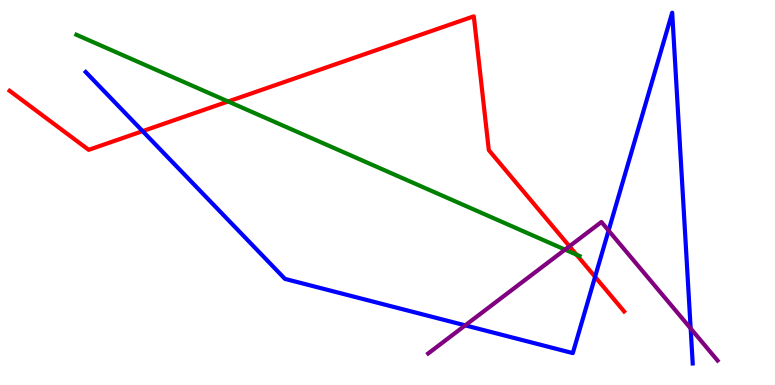[{'lines': ['blue', 'red'], 'intersections': [{'x': 1.84, 'y': 6.59}, {'x': 7.68, 'y': 2.81}]}, {'lines': ['green', 'red'], 'intersections': [{'x': 2.94, 'y': 7.36}, {'x': 7.44, 'y': 3.39}]}, {'lines': ['purple', 'red'], 'intersections': [{'x': 7.35, 'y': 3.6}]}, {'lines': ['blue', 'green'], 'intersections': []}, {'lines': ['blue', 'purple'], 'intersections': [{'x': 6.0, 'y': 1.55}, {'x': 7.85, 'y': 4.01}, {'x': 8.91, 'y': 1.47}]}, {'lines': ['green', 'purple'], 'intersections': [{'x': 7.29, 'y': 3.52}]}]